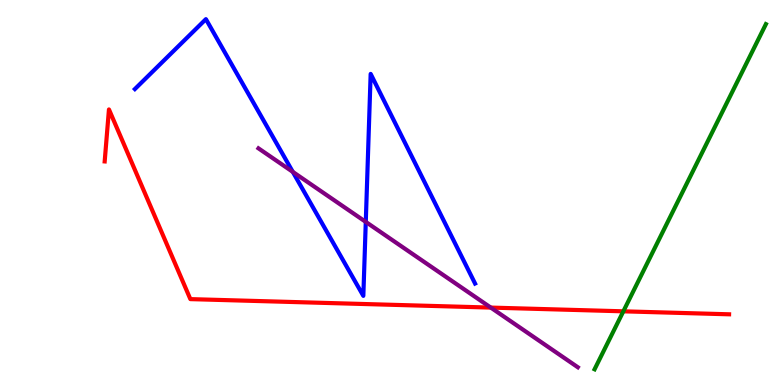[{'lines': ['blue', 'red'], 'intersections': []}, {'lines': ['green', 'red'], 'intersections': [{'x': 8.04, 'y': 1.91}]}, {'lines': ['purple', 'red'], 'intersections': [{'x': 6.33, 'y': 2.01}]}, {'lines': ['blue', 'green'], 'intersections': []}, {'lines': ['blue', 'purple'], 'intersections': [{'x': 3.78, 'y': 5.54}, {'x': 4.72, 'y': 4.24}]}, {'lines': ['green', 'purple'], 'intersections': []}]